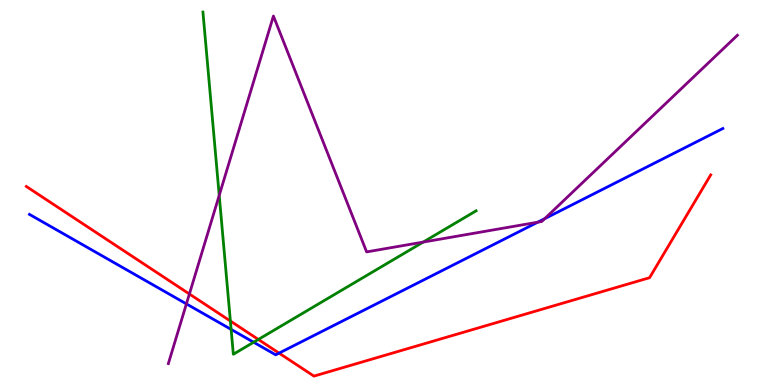[{'lines': ['blue', 'red'], 'intersections': [{'x': 3.6, 'y': 0.828}]}, {'lines': ['green', 'red'], 'intersections': [{'x': 2.97, 'y': 1.66}, {'x': 3.33, 'y': 1.18}]}, {'lines': ['purple', 'red'], 'intersections': [{'x': 2.44, 'y': 2.36}]}, {'lines': ['blue', 'green'], 'intersections': [{'x': 2.98, 'y': 1.44}, {'x': 3.27, 'y': 1.11}]}, {'lines': ['blue', 'purple'], 'intersections': [{'x': 2.41, 'y': 2.11}, {'x': 6.94, 'y': 4.23}, {'x': 7.03, 'y': 4.32}]}, {'lines': ['green', 'purple'], 'intersections': [{'x': 2.83, 'y': 4.93}, {'x': 5.46, 'y': 3.71}]}]